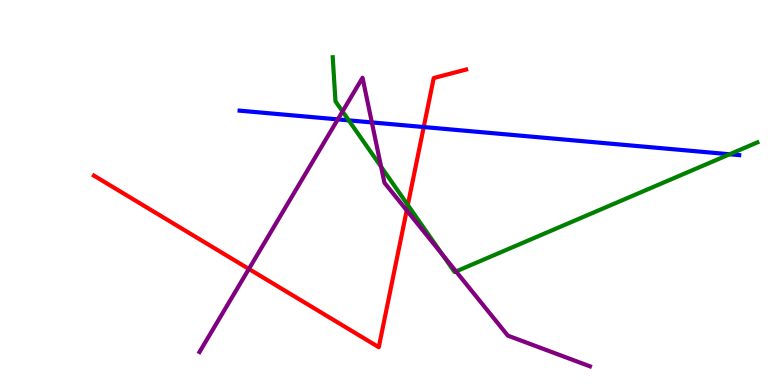[{'lines': ['blue', 'red'], 'intersections': [{'x': 5.47, 'y': 6.7}]}, {'lines': ['green', 'red'], 'intersections': [{'x': 5.26, 'y': 4.68}]}, {'lines': ['purple', 'red'], 'intersections': [{'x': 3.21, 'y': 3.01}, {'x': 5.25, 'y': 4.54}]}, {'lines': ['blue', 'green'], 'intersections': [{'x': 4.5, 'y': 6.87}, {'x': 9.41, 'y': 5.99}]}, {'lines': ['blue', 'purple'], 'intersections': [{'x': 4.36, 'y': 6.9}, {'x': 4.8, 'y': 6.82}]}, {'lines': ['green', 'purple'], 'intersections': [{'x': 4.42, 'y': 7.11}, {'x': 4.92, 'y': 5.67}, {'x': 5.71, 'y': 3.39}, {'x': 5.88, 'y': 2.95}]}]